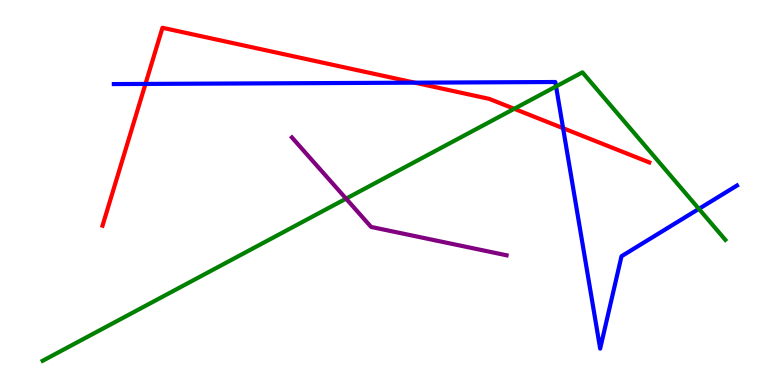[{'lines': ['blue', 'red'], 'intersections': [{'x': 1.88, 'y': 7.82}, {'x': 5.35, 'y': 7.85}, {'x': 7.27, 'y': 6.67}]}, {'lines': ['green', 'red'], 'intersections': [{'x': 6.64, 'y': 7.17}]}, {'lines': ['purple', 'red'], 'intersections': []}, {'lines': ['blue', 'green'], 'intersections': [{'x': 7.17, 'y': 7.75}, {'x': 9.02, 'y': 4.58}]}, {'lines': ['blue', 'purple'], 'intersections': []}, {'lines': ['green', 'purple'], 'intersections': [{'x': 4.47, 'y': 4.84}]}]